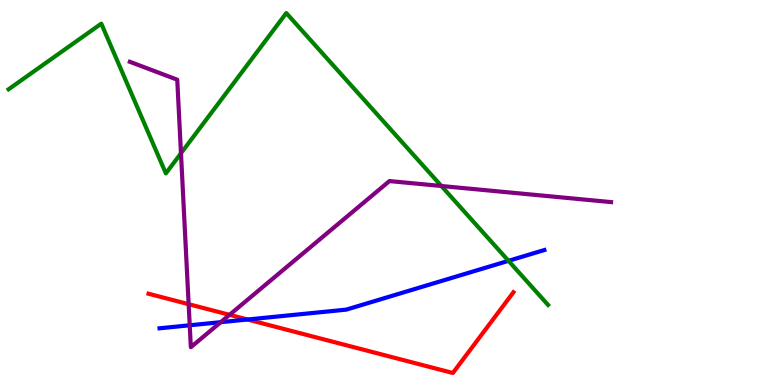[{'lines': ['blue', 'red'], 'intersections': [{'x': 3.19, 'y': 1.7}]}, {'lines': ['green', 'red'], 'intersections': []}, {'lines': ['purple', 'red'], 'intersections': [{'x': 2.43, 'y': 2.1}, {'x': 2.96, 'y': 1.82}]}, {'lines': ['blue', 'green'], 'intersections': [{'x': 6.56, 'y': 3.23}]}, {'lines': ['blue', 'purple'], 'intersections': [{'x': 2.45, 'y': 1.55}, {'x': 2.85, 'y': 1.63}]}, {'lines': ['green', 'purple'], 'intersections': [{'x': 2.34, 'y': 6.02}, {'x': 5.7, 'y': 5.17}]}]